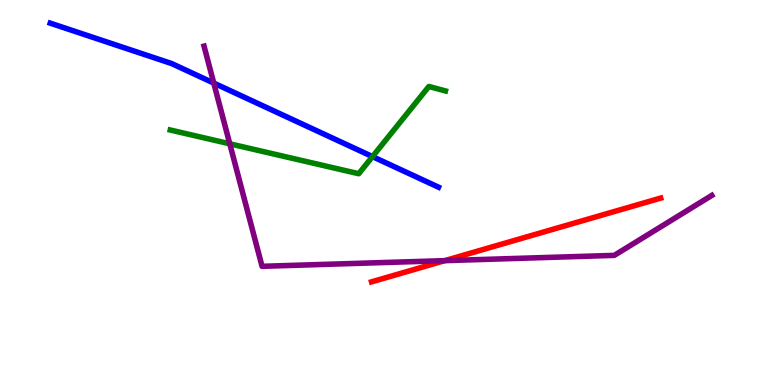[{'lines': ['blue', 'red'], 'intersections': []}, {'lines': ['green', 'red'], 'intersections': []}, {'lines': ['purple', 'red'], 'intersections': [{'x': 5.74, 'y': 3.23}]}, {'lines': ['blue', 'green'], 'intersections': [{'x': 4.81, 'y': 5.93}]}, {'lines': ['blue', 'purple'], 'intersections': [{'x': 2.76, 'y': 7.84}]}, {'lines': ['green', 'purple'], 'intersections': [{'x': 2.96, 'y': 6.26}]}]